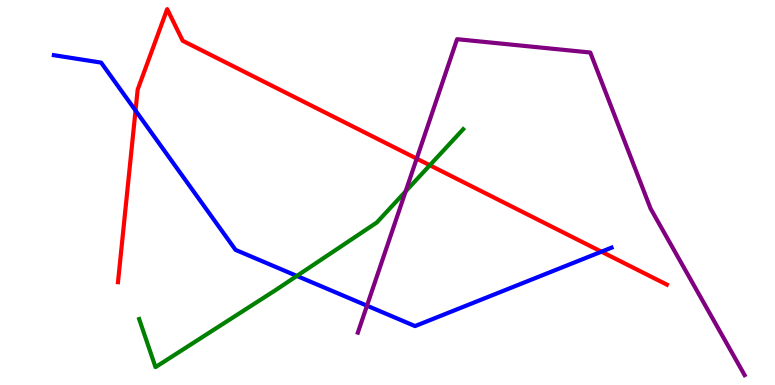[{'lines': ['blue', 'red'], 'intersections': [{'x': 1.75, 'y': 7.13}, {'x': 7.76, 'y': 3.46}]}, {'lines': ['green', 'red'], 'intersections': [{'x': 5.55, 'y': 5.71}]}, {'lines': ['purple', 'red'], 'intersections': [{'x': 5.38, 'y': 5.88}]}, {'lines': ['blue', 'green'], 'intersections': [{'x': 3.83, 'y': 2.83}]}, {'lines': ['blue', 'purple'], 'intersections': [{'x': 4.74, 'y': 2.06}]}, {'lines': ['green', 'purple'], 'intersections': [{'x': 5.23, 'y': 5.03}]}]